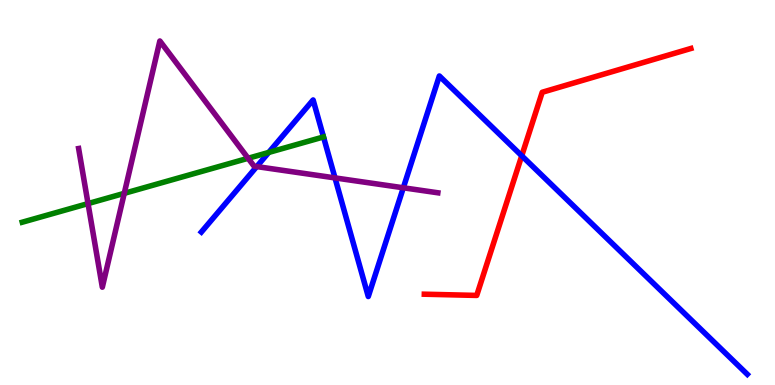[{'lines': ['blue', 'red'], 'intersections': [{'x': 6.73, 'y': 5.95}]}, {'lines': ['green', 'red'], 'intersections': []}, {'lines': ['purple', 'red'], 'intersections': []}, {'lines': ['blue', 'green'], 'intersections': [{'x': 3.47, 'y': 6.04}]}, {'lines': ['blue', 'purple'], 'intersections': [{'x': 3.31, 'y': 5.67}, {'x': 4.32, 'y': 5.38}, {'x': 5.2, 'y': 5.12}]}, {'lines': ['green', 'purple'], 'intersections': [{'x': 1.14, 'y': 4.71}, {'x': 1.6, 'y': 4.98}, {'x': 3.2, 'y': 5.89}]}]